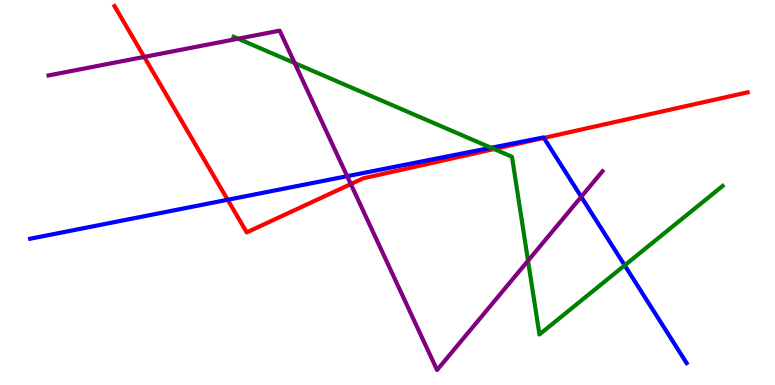[{'lines': ['blue', 'red'], 'intersections': [{'x': 2.94, 'y': 4.81}, {'x': 7.02, 'y': 6.42}]}, {'lines': ['green', 'red'], 'intersections': [{'x': 6.38, 'y': 6.13}]}, {'lines': ['purple', 'red'], 'intersections': [{'x': 1.86, 'y': 8.52}, {'x': 4.53, 'y': 5.22}]}, {'lines': ['blue', 'green'], 'intersections': [{'x': 6.34, 'y': 6.16}, {'x': 8.06, 'y': 3.11}]}, {'lines': ['blue', 'purple'], 'intersections': [{'x': 4.48, 'y': 5.42}, {'x': 7.5, 'y': 4.89}]}, {'lines': ['green', 'purple'], 'intersections': [{'x': 3.07, 'y': 8.99}, {'x': 3.8, 'y': 8.36}, {'x': 6.81, 'y': 3.23}]}]